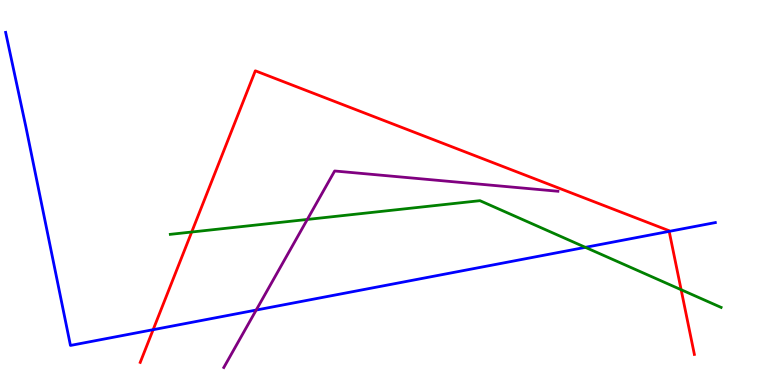[{'lines': ['blue', 'red'], 'intersections': [{'x': 1.98, 'y': 1.44}, {'x': 8.63, 'y': 3.99}]}, {'lines': ['green', 'red'], 'intersections': [{'x': 2.47, 'y': 3.97}, {'x': 8.79, 'y': 2.47}]}, {'lines': ['purple', 'red'], 'intersections': []}, {'lines': ['blue', 'green'], 'intersections': [{'x': 7.55, 'y': 3.58}]}, {'lines': ['blue', 'purple'], 'intersections': [{'x': 3.31, 'y': 1.95}]}, {'lines': ['green', 'purple'], 'intersections': [{'x': 3.97, 'y': 4.3}]}]